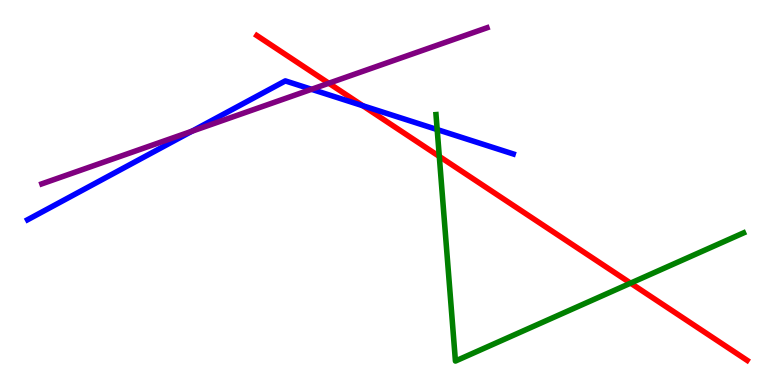[{'lines': ['blue', 'red'], 'intersections': [{'x': 4.68, 'y': 7.25}]}, {'lines': ['green', 'red'], 'intersections': [{'x': 5.67, 'y': 5.94}, {'x': 8.14, 'y': 2.65}]}, {'lines': ['purple', 'red'], 'intersections': [{'x': 4.24, 'y': 7.84}]}, {'lines': ['blue', 'green'], 'intersections': [{'x': 5.64, 'y': 6.63}]}, {'lines': ['blue', 'purple'], 'intersections': [{'x': 2.48, 'y': 6.59}, {'x': 4.02, 'y': 7.68}]}, {'lines': ['green', 'purple'], 'intersections': []}]